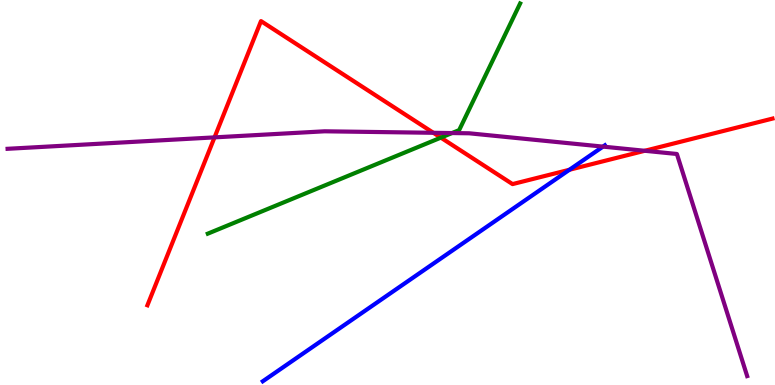[{'lines': ['blue', 'red'], 'intersections': [{'x': 7.35, 'y': 5.59}]}, {'lines': ['green', 'red'], 'intersections': [{'x': 5.69, 'y': 6.42}]}, {'lines': ['purple', 'red'], 'intersections': [{'x': 2.77, 'y': 6.43}, {'x': 5.59, 'y': 6.55}, {'x': 8.32, 'y': 6.08}]}, {'lines': ['blue', 'green'], 'intersections': []}, {'lines': ['blue', 'purple'], 'intersections': [{'x': 7.78, 'y': 6.19}]}, {'lines': ['green', 'purple'], 'intersections': [{'x': 5.83, 'y': 6.54}]}]